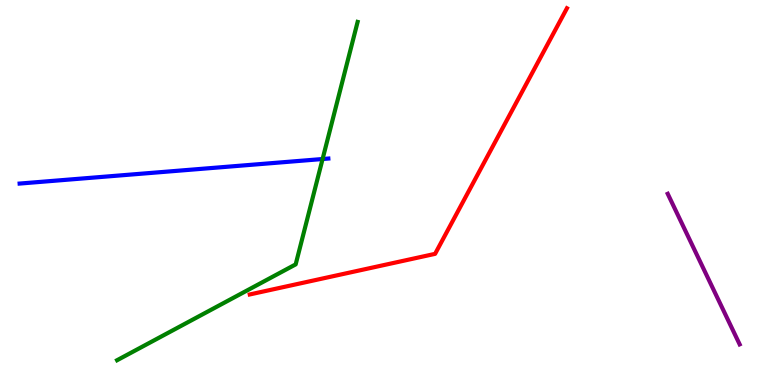[{'lines': ['blue', 'red'], 'intersections': []}, {'lines': ['green', 'red'], 'intersections': []}, {'lines': ['purple', 'red'], 'intersections': []}, {'lines': ['blue', 'green'], 'intersections': [{'x': 4.16, 'y': 5.87}]}, {'lines': ['blue', 'purple'], 'intersections': []}, {'lines': ['green', 'purple'], 'intersections': []}]